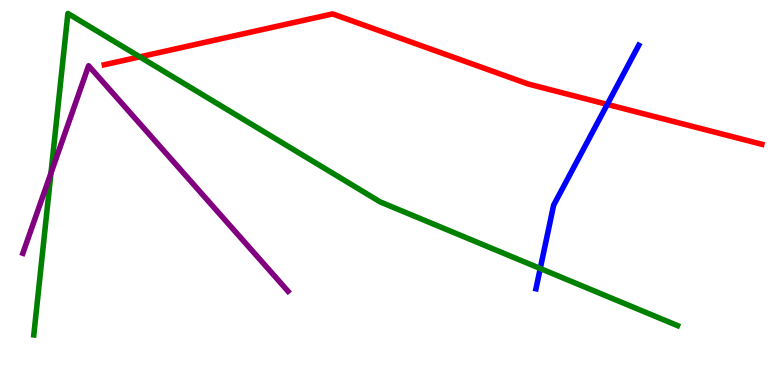[{'lines': ['blue', 'red'], 'intersections': [{'x': 7.84, 'y': 7.29}]}, {'lines': ['green', 'red'], 'intersections': [{'x': 1.8, 'y': 8.52}]}, {'lines': ['purple', 'red'], 'intersections': []}, {'lines': ['blue', 'green'], 'intersections': [{'x': 6.97, 'y': 3.03}]}, {'lines': ['blue', 'purple'], 'intersections': []}, {'lines': ['green', 'purple'], 'intersections': [{'x': 0.658, 'y': 5.5}]}]